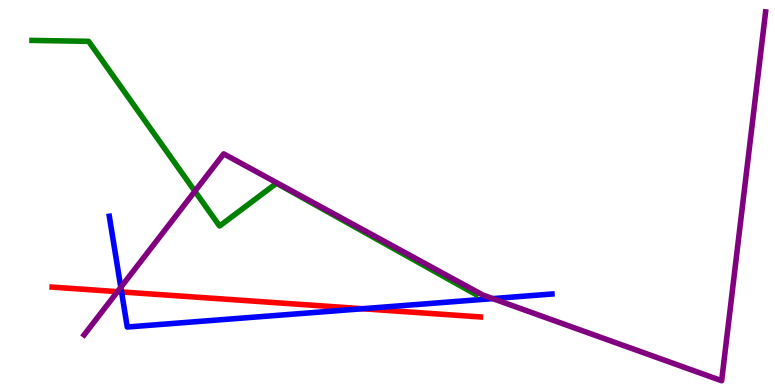[{'lines': ['blue', 'red'], 'intersections': [{'x': 1.57, 'y': 2.42}, {'x': 4.68, 'y': 1.98}]}, {'lines': ['green', 'red'], 'intersections': []}, {'lines': ['purple', 'red'], 'intersections': [{'x': 1.52, 'y': 2.42}]}, {'lines': ['blue', 'green'], 'intersections': []}, {'lines': ['blue', 'purple'], 'intersections': [{'x': 1.56, 'y': 2.54}, {'x': 6.36, 'y': 2.24}]}, {'lines': ['green', 'purple'], 'intersections': [{'x': 2.51, 'y': 5.03}]}]